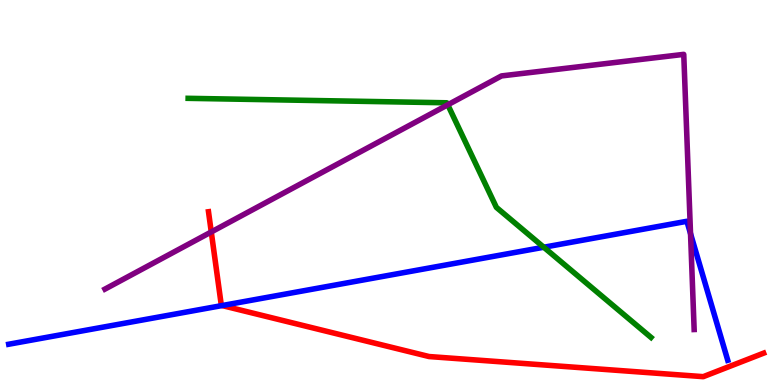[{'lines': ['blue', 'red'], 'intersections': [{'x': 2.87, 'y': 2.06}]}, {'lines': ['green', 'red'], 'intersections': []}, {'lines': ['purple', 'red'], 'intersections': [{'x': 2.73, 'y': 3.98}]}, {'lines': ['blue', 'green'], 'intersections': [{'x': 7.02, 'y': 3.58}]}, {'lines': ['blue', 'purple'], 'intersections': [{'x': 8.91, 'y': 3.93}]}, {'lines': ['green', 'purple'], 'intersections': [{'x': 5.78, 'y': 7.28}]}]